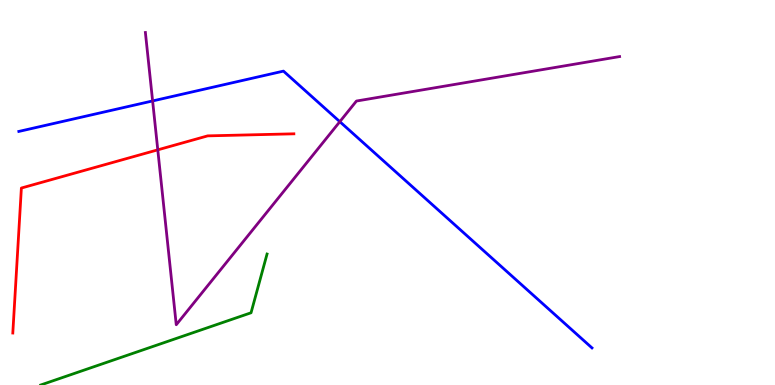[{'lines': ['blue', 'red'], 'intersections': []}, {'lines': ['green', 'red'], 'intersections': []}, {'lines': ['purple', 'red'], 'intersections': [{'x': 2.04, 'y': 6.11}]}, {'lines': ['blue', 'green'], 'intersections': []}, {'lines': ['blue', 'purple'], 'intersections': [{'x': 1.97, 'y': 7.38}, {'x': 4.38, 'y': 6.84}]}, {'lines': ['green', 'purple'], 'intersections': []}]